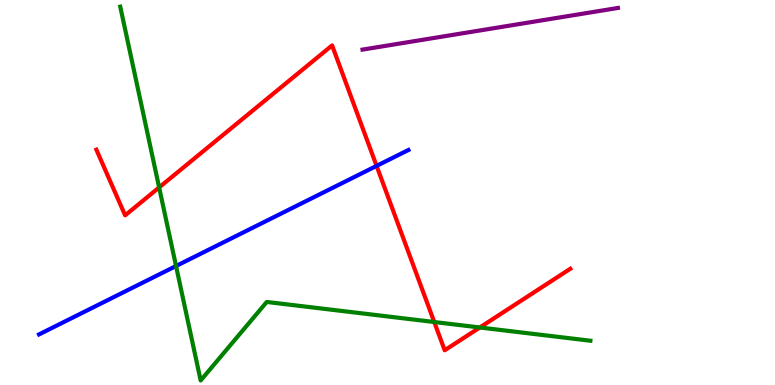[{'lines': ['blue', 'red'], 'intersections': [{'x': 4.86, 'y': 5.69}]}, {'lines': ['green', 'red'], 'intersections': [{'x': 2.05, 'y': 5.13}, {'x': 5.6, 'y': 1.64}, {'x': 6.19, 'y': 1.49}]}, {'lines': ['purple', 'red'], 'intersections': []}, {'lines': ['blue', 'green'], 'intersections': [{'x': 2.27, 'y': 3.09}]}, {'lines': ['blue', 'purple'], 'intersections': []}, {'lines': ['green', 'purple'], 'intersections': []}]